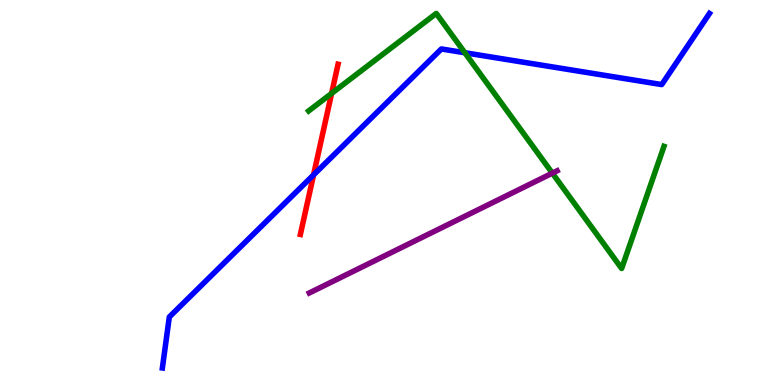[{'lines': ['blue', 'red'], 'intersections': [{'x': 4.05, 'y': 5.46}]}, {'lines': ['green', 'red'], 'intersections': [{'x': 4.28, 'y': 7.57}]}, {'lines': ['purple', 'red'], 'intersections': []}, {'lines': ['blue', 'green'], 'intersections': [{'x': 6.0, 'y': 8.63}]}, {'lines': ['blue', 'purple'], 'intersections': []}, {'lines': ['green', 'purple'], 'intersections': [{'x': 7.13, 'y': 5.5}]}]